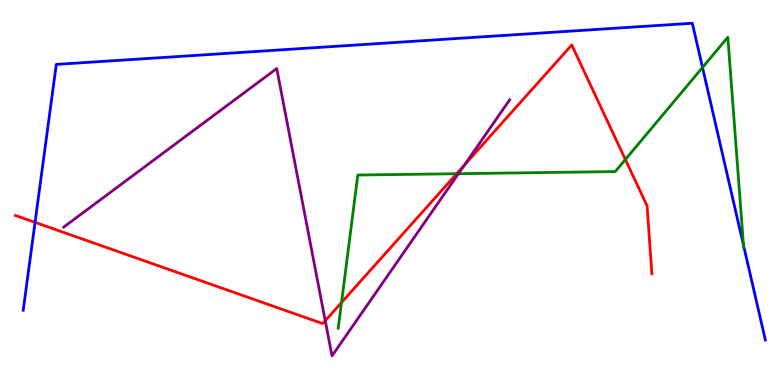[{'lines': ['blue', 'red'], 'intersections': [{'x': 0.452, 'y': 4.22}]}, {'lines': ['green', 'red'], 'intersections': [{'x': 4.41, 'y': 2.14}, {'x': 5.89, 'y': 5.49}, {'x': 8.07, 'y': 5.86}]}, {'lines': ['purple', 'red'], 'intersections': [{'x': 4.2, 'y': 1.67}, {'x': 5.99, 'y': 5.71}]}, {'lines': ['blue', 'green'], 'intersections': [{'x': 9.06, 'y': 8.25}, {'x': 9.59, 'y': 3.63}]}, {'lines': ['blue', 'purple'], 'intersections': []}, {'lines': ['green', 'purple'], 'intersections': [{'x': 5.92, 'y': 5.49}]}]